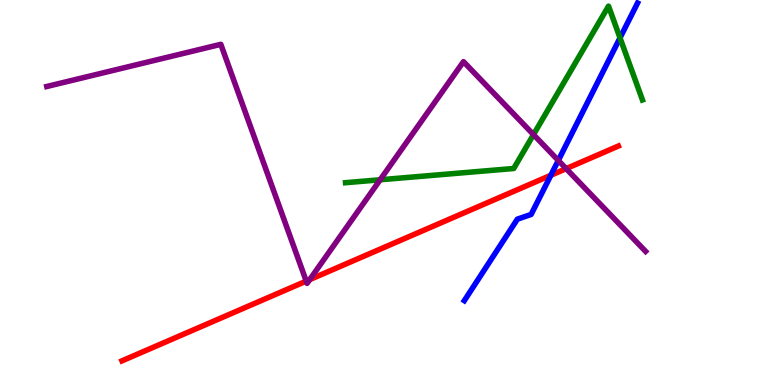[{'lines': ['blue', 'red'], 'intersections': [{'x': 7.11, 'y': 5.45}]}, {'lines': ['green', 'red'], 'intersections': []}, {'lines': ['purple', 'red'], 'intersections': [{'x': 3.95, 'y': 2.7}, {'x': 4.0, 'y': 2.74}, {'x': 7.31, 'y': 5.62}]}, {'lines': ['blue', 'green'], 'intersections': [{'x': 8.0, 'y': 9.02}]}, {'lines': ['blue', 'purple'], 'intersections': [{'x': 7.2, 'y': 5.83}]}, {'lines': ['green', 'purple'], 'intersections': [{'x': 4.91, 'y': 5.33}, {'x': 6.88, 'y': 6.5}]}]